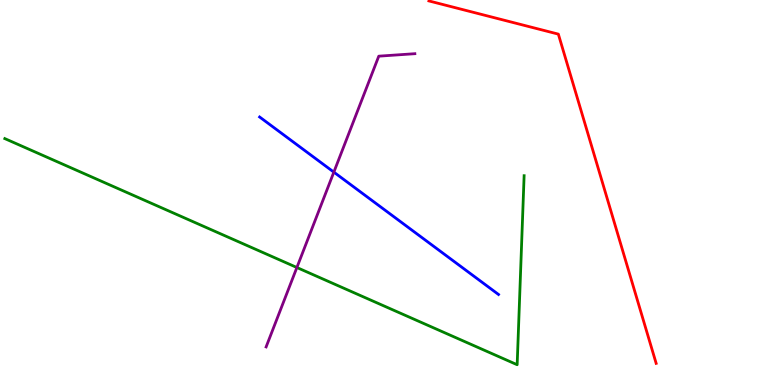[{'lines': ['blue', 'red'], 'intersections': []}, {'lines': ['green', 'red'], 'intersections': []}, {'lines': ['purple', 'red'], 'intersections': []}, {'lines': ['blue', 'green'], 'intersections': []}, {'lines': ['blue', 'purple'], 'intersections': [{'x': 4.31, 'y': 5.53}]}, {'lines': ['green', 'purple'], 'intersections': [{'x': 3.83, 'y': 3.05}]}]